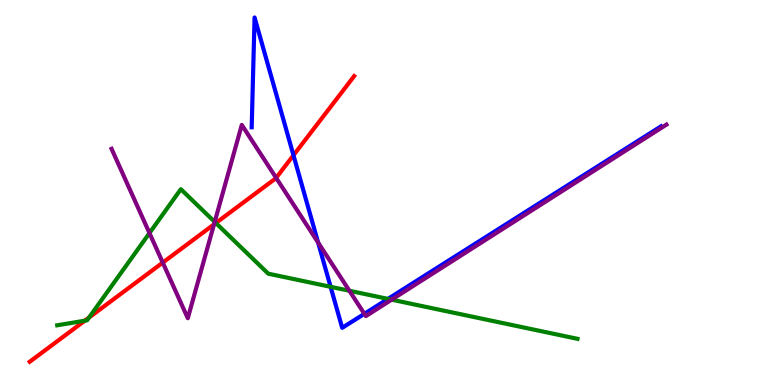[{'lines': ['blue', 'red'], 'intersections': [{'x': 3.79, 'y': 5.97}]}, {'lines': ['green', 'red'], 'intersections': [{'x': 1.09, 'y': 1.67}, {'x': 1.15, 'y': 1.75}, {'x': 2.79, 'y': 4.21}]}, {'lines': ['purple', 'red'], 'intersections': [{'x': 2.1, 'y': 3.18}, {'x': 2.76, 'y': 4.17}, {'x': 3.56, 'y': 5.38}]}, {'lines': ['blue', 'green'], 'intersections': [{'x': 4.27, 'y': 2.55}, {'x': 5.01, 'y': 2.24}]}, {'lines': ['blue', 'purple'], 'intersections': [{'x': 4.1, 'y': 3.7}, {'x': 4.7, 'y': 1.85}]}, {'lines': ['green', 'purple'], 'intersections': [{'x': 1.93, 'y': 3.95}, {'x': 2.77, 'y': 4.24}, {'x': 4.51, 'y': 2.45}, {'x': 5.05, 'y': 2.22}]}]